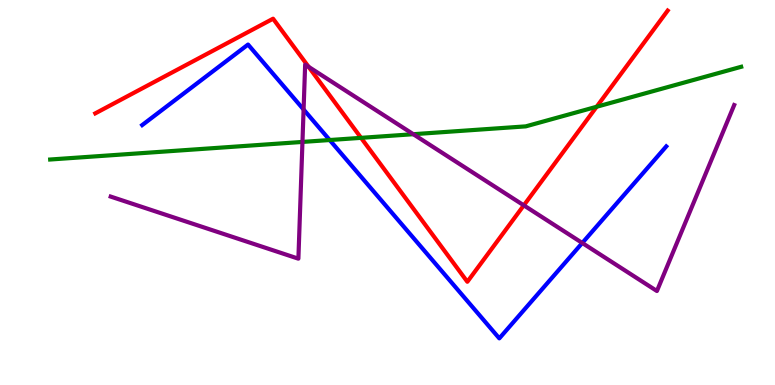[{'lines': ['blue', 'red'], 'intersections': []}, {'lines': ['green', 'red'], 'intersections': [{'x': 4.66, 'y': 6.42}, {'x': 7.7, 'y': 7.23}]}, {'lines': ['purple', 'red'], 'intersections': [{'x': 3.98, 'y': 8.26}, {'x': 6.76, 'y': 4.67}]}, {'lines': ['blue', 'green'], 'intersections': [{'x': 4.25, 'y': 6.36}]}, {'lines': ['blue', 'purple'], 'intersections': [{'x': 3.92, 'y': 7.16}, {'x': 7.51, 'y': 3.69}]}, {'lines': ['green', 'purple'], 'intersections': [{'x': 3.9, 'y': 6.31}, {'x': 5.33, 'y': 6.51}]}]